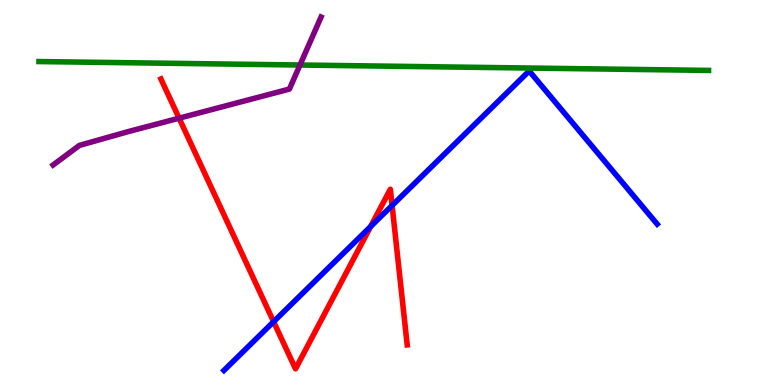[{'lines': ['blue', 'red'], 'intersections': [{'x': 3.53, 'y': 1.64}, {'x': 4.78, 'y': 4.12}, {'x': 5.06, 'y': 4.66}]}, {'lines': ['green', 'red'], 'intersections': []}, {'lines': ['purple', 'red'], 'intersections': [{'x': 2.31, 'y': 6.93}]}, {'lines': ['blue', 'green'], 'intersections': []}, {'lines': ['blue', 'purple'], 'intersections': []}, {'lines': ['green', 'purple'], 'intersections': [{'x': 3.87, 'y': 8.31}]}]